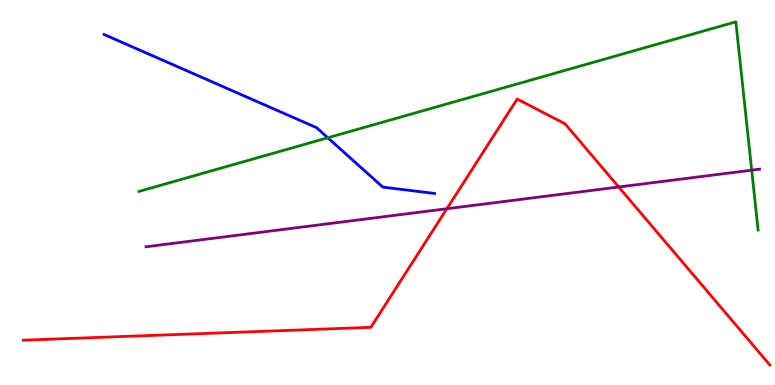[{'lines': ['blue', 'red'], 'intersections': []}, {'lines': ['green', 'red'], 'intersections': []}, {'lines': ['purple', 'red'], 'intersections': [{'x': 5.77, 'y': 4.58}, {'x': 7.98, 'y': 5.14}]}, {'lines': ['blue', 'green'], 'intersections': [{'x': 4.23, 'y': 6.42}]}, {'lines': ['blue', 'purple'], 'intersections': []}, {'lines': ['green', 'purple'], 'intersections': [{'x': 9.7, 'y': 5.58}]}]